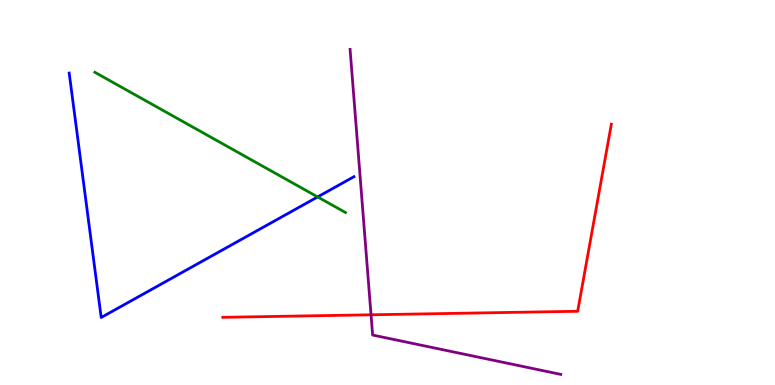[{'lines': ['blue', 'red'], 'intersections': []}, {'lines': ['green', 'red'], 'intersections': []}, {'lines': ['purple', 'red'], 'intersections': [{'x': 4.79, 'y': 1.82}]}, {'lines': ['blue', 'green'], 'intersections': [{'x': 4.1, 'y': 4.88}]}, {'lines': ['blue', 'purple'], 'intersections': []}, {'lines': ['green', 'purple'], 'intersections': []}]